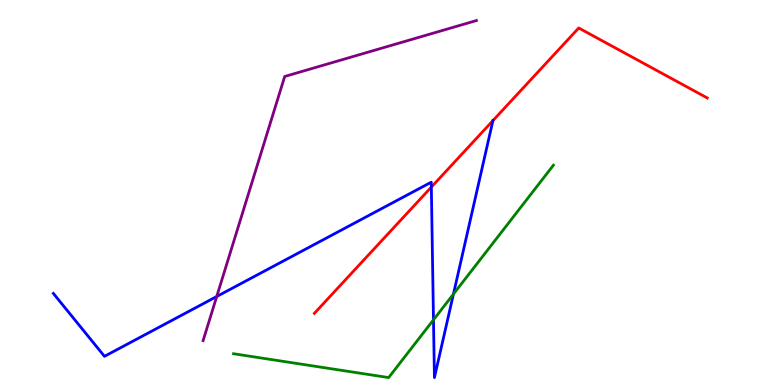[{'lines': ['blue', 'red'], 'intersections': [{'x': 5.57, 'y': 5.14}, {'x': 6.36, 'y': 6.87}]}, {'lines': ['green', 'red'], 'intersections': []}, {'lines': ['purple', 'red'], 'intersections': []}, {'lines': ['blue', 'green'], 'intersections': [{'x': 5.59, 'y': 1.69}, {'x': 5.85, 'y': 2.36}]}, {'lines': ['blue', 'purple'], 'intersections': [{'x': 2.8, 'y': 2.3}]}, {'lines': ['green', 'purple'], 'intersections': []}]